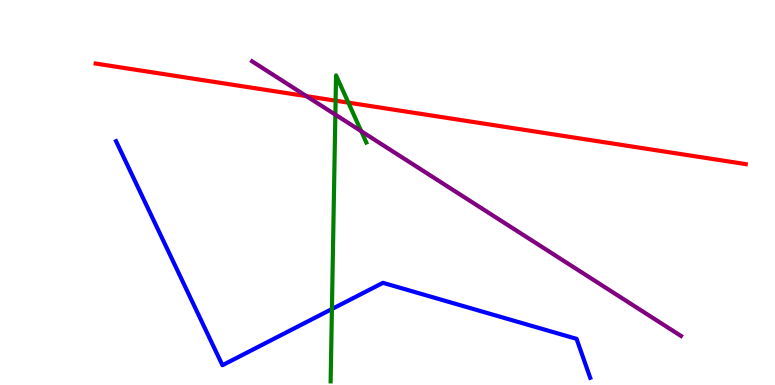[{'lines': ['blue', 'red'], 'intersections': []}, {'lines': ['green', 'red'], 'intersections': [{'x': 4.33, 'y': 7.39}, {'x': 4.49, 'y': 7.33}]}, {'lines': ['purple', 'red'], 'intersections': [{'x': 3.95, 'y': 7.5}]}, {'lines': ['blue', 'green'], 'intersections': [{'x': 4.28, 'y': 1.97}]}, {'lines': ['blue', 'purple'], 'intersections': []}, {'lines': ['green', 'purple'], 'intersections': [{'x': 4.33, 'y': 7.02}, {'x': 4.66, 'y': 6.59}]}]